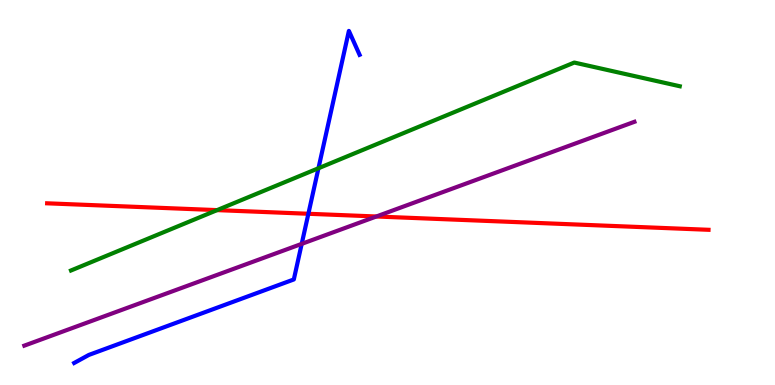[{'lines': ['blue', 'red'], 'intersections': [{'x': 3.98, 'y': 4.45}]}, {'lines': ['green', 'red'], 'intersections': [{'x': 2.8, 'y': 4.54}]}, {'lines': ['purple', 'red'], 'intersections': [{'x': 4.86, 'y': 4.38}]}, {'lines': ['blue', 'green'], 'intersections': [{'x': 4.11, 'y': 5.63}]}, {'lines': ['blue', 'purple'], 'intersections': [{'x': 3.89, 'y': 3.67}]}, {'lines': ['green', 'purple'], 'intersections': []}]